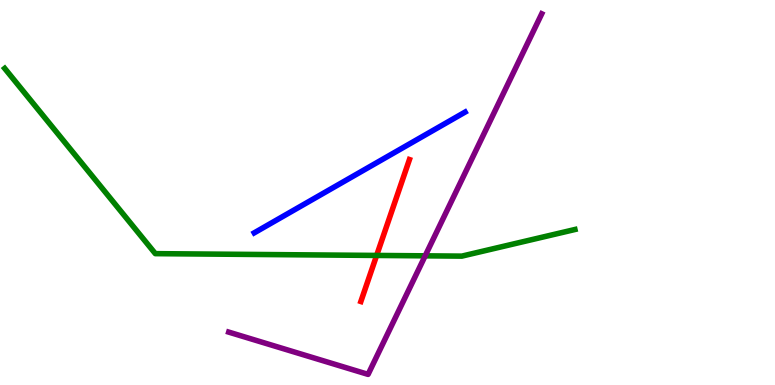[{'lines': ['blue', 'red'], 'intersections': []}, {'lines': ['green', 'red'], 'intersections': [{'x': 4.86, 'y': 3.37}]}, {'lines': ['purple', 'red'], 'intersections': []}, {'lines': ['blue', 'green'], 'intersections': []}, {'lines': ['blue', 'purple'], 'intersections': []}, {'lines': ['green', 'purple'], 'intersections': [{'x': 5.49, 'y': 3.36}]}]